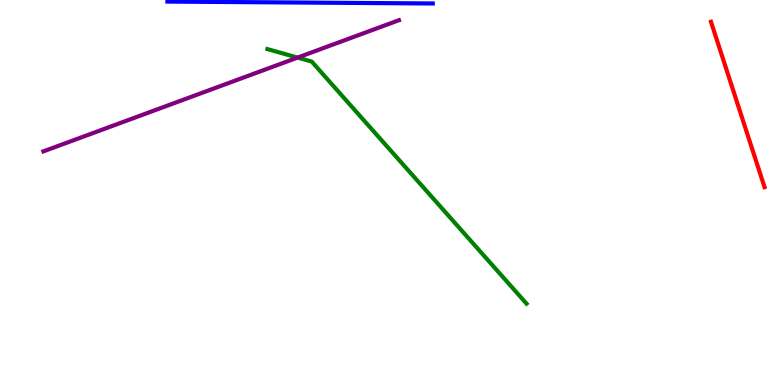[{'lines': ['blue', 'red'], 'intersections': []}, {'lines': ['green', 'red'], 'intersections': []}, {'lines': ['purple', 'red'], 'intersections': []}, {'lines': ['blue', 'green'], 'intersections': []}, {'lines': ['blue', 'purple'], 'intersections': []}, {'lines': ['green', 'purple'], 'intersections': [{'x': 3.84, 'y': 8.5}]}]